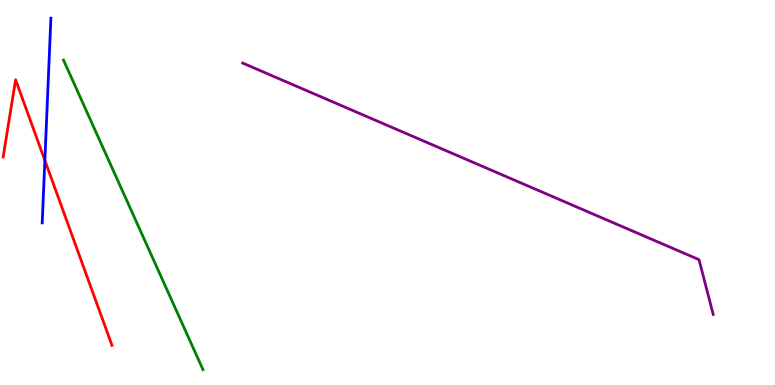[{'lines': ['blue', 'red'], 'intersections': [{'x': 0.579, 'y': 5.83}]}, {'lines': ['green', 'red'], 'intersections': []}, {'lines': ['purple', 'red'], 'intersections': []}, {'lines': ['blue', 'green'], 'intersections': []}, {'lines': ['blue', 'purple'], 'intersections': []}, {'lines': ['green', 'purple'], 'intersections': []}]